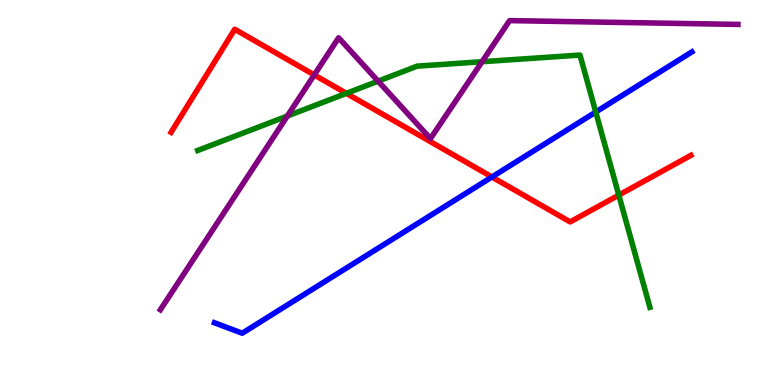[{'lines': ['blue', 'red'], 'intersections': [{'x': 6.35, 'y': 5.4}]}, {'lines': ['green', 'red'], 'intersections': [{'x': 4.47, 'y': 7.58}, {'x': 7.98, 'y': 4.93}]}, {'lines': ['purple', 'red'], 'intersections': [{'x': 4.05, 'y': 8.05}]}, {'lines': ['blue', 'green'], 'intersections': [{'x': 7.69, 'y': 7.09}]}, {'lines': ['blue', 'purple'], 'intersections': []}, {'lines': ['green', 'purple'], 'intersections': [{'x': 3.71, 'y': 6.99}, {'x': 4.88, 'y': 7.89}, {'x': 6.22, 'y': 8.4}]}]